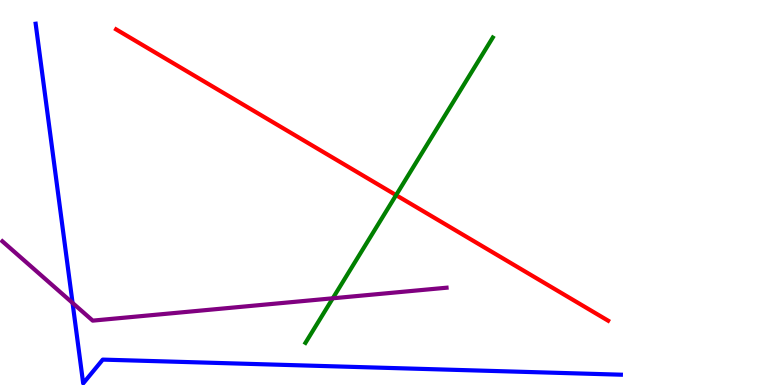[{'lines': ['blue', 'red'], 'intersections': []}, {'lines': ['green', 'red'], 'intersections': [{'x': 5.11, 'y': 4.93}]}, {'lines': ['purple', 'red'], 'intersections': []}, {'lines': ['blue', 'green'], 'intersections': []}, {'lines': ['blue', 'purple'], 'intersections': [{'x': 0.936, 'y': 2.13}]}, {'lines': ['green', 'purple'], 'intersections': [{'x': 4.29, 'y': 2.25}]}]